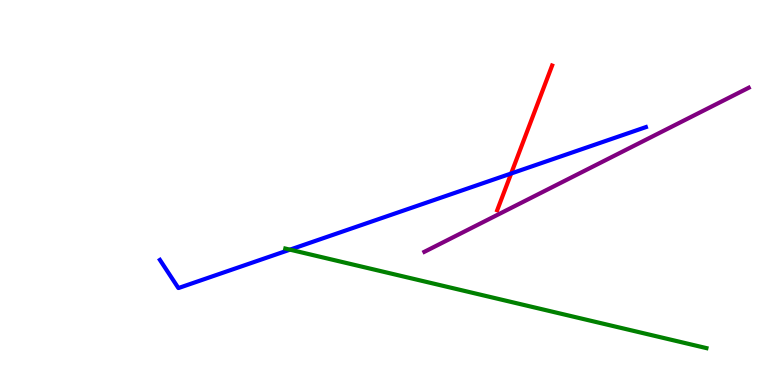[{'lines': ['blue', 'red'], 'intersections': [{'x': 6.6, 'y': 5.49}]}, {'lines': ['green', 'red'], 'intersections': []}, {'lines': ['purple', 'red'], 'intersections': []}, {'lines': ['blue', 'green'], 'intersections': [{'x': 3.74, 'y': 3.52}]}, {'lines': ['blue', 'purple'], 'intersections': []}, {'lines': ['green', 'purple'], 'intersections': []}]